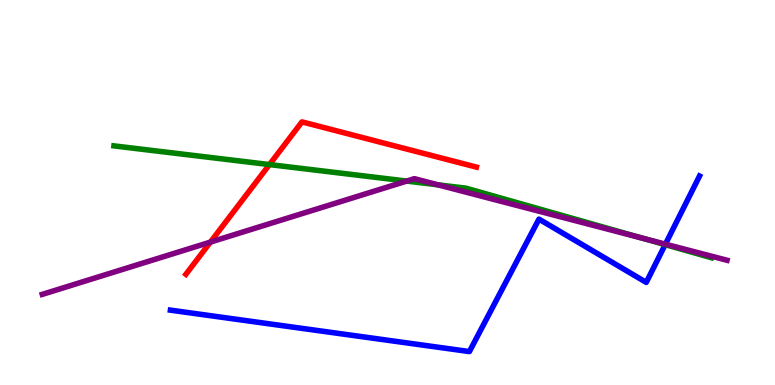[{'lines': ['blue', 'red'], 'intersections': []}, {'lines': ['green', 'red'], 'intersections': [{'x': 3.48, 'y': 5.73}]}, {'lines': ['purple', 'red'], 'intersections': [{'x': 2.71, 'y': 3.71}]}, {'lines': ['blue', 'green'], 'intersections': [{'x': 8.58, 'y': 3.65}]}, {'lines': ['blue', 'purple'], 'intersections': [{'x': 8.59, 'y': 3.66}]}, {'lines': ['green', 'purple'], 'intersections': [{'x': 5.25, 'y': 5.3}, {'x': 5.65, 'y': 5.2}, {'x': 8.29, 'y': 3.81}]}]